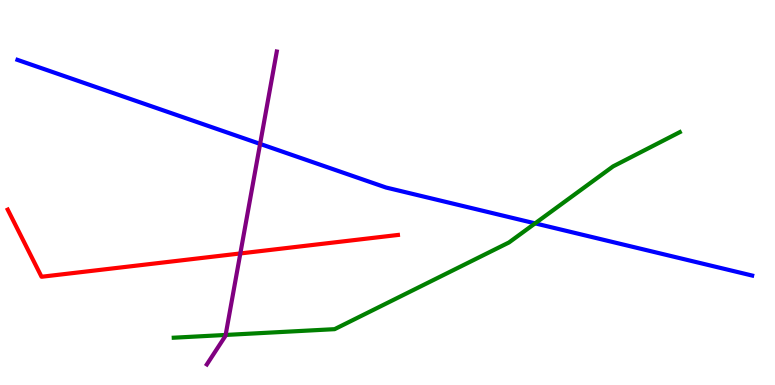[{'lines': ['blue', 'red'], 'intersections': []}, {'lines': ['green', 'red'], 'intersections': []}, {'lines': ['purple', 'red'], 'intersections': [{'x': 3.1, 'y': 3.42}]}, {'lines': ['blue', 'green'], 'intersections': [{'x': 6.9, 'y': 4.2}]}, {'lines': ['blue', 'purple'], 'intersections': [{'x': 3.36, 'y': 6.26}]}, {'lines': ['green', 'purple'], 'intersections': [{'x': 2.91, 'y': 1.3}]}]